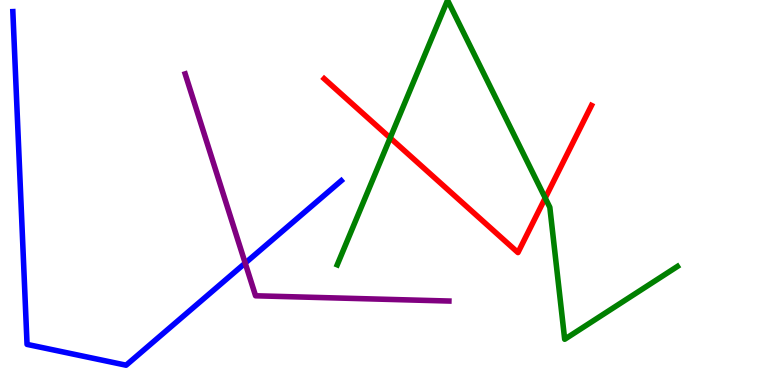[{'lines': ['blue', 'red'], 'intersections': []}, {'lines': ['green', 'red'], 'intersections': [{'x': 5.03, 'y': 6.42}, {'x': 7.04, 'y': 4.86}]}, {'lines': ['purple', 'red'], 'intersections': []}, {'lines': ['blue', 'green'], 'intersections': []}, {'lines': ['blue', 'purple'], 'intersections': [{'x': 3.16, 'y': 3.17}]}, {'lines': ['green', 'purple'], 'intersections': []}]